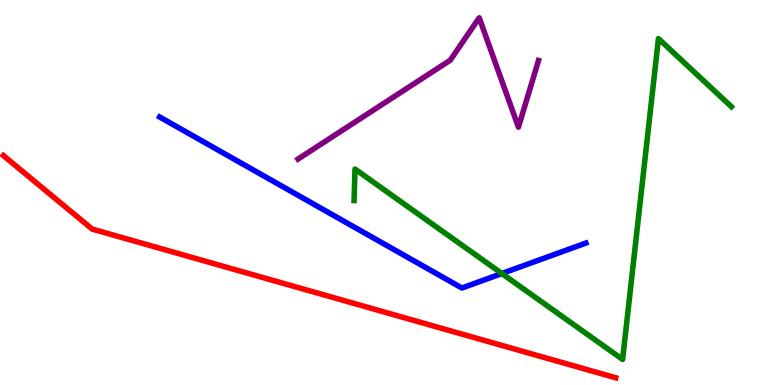[{'lines': ['blue', 'red'], 'intersections': []}, {'lines': ['green', 'red'], 'intersections': []}, {'lines': ['purple', 'red'], 'intersections': []}, {'lines': ['blue', 'green'], 'intersections': [{'x': 6.48, 'y': 2.9}]}, {'lines': ['blue', 'purple'], 'intersections': []}, {'lines': ['green', 'purple'], 'intersections': []}]